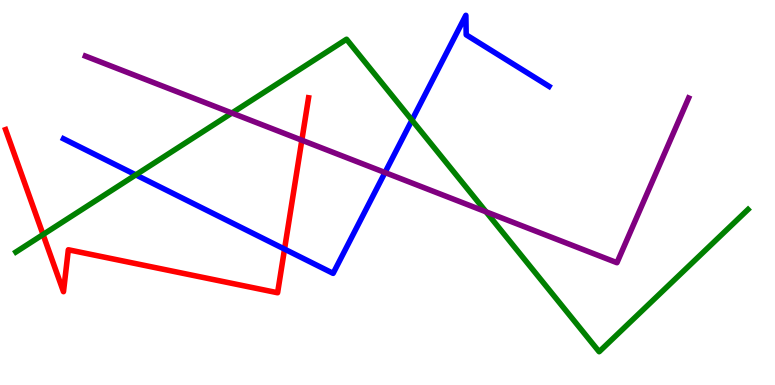[{'lines': ['blue', 'red'], 'intersections': [{'x': 3.67, 'y': 3.53}]}, {'lines': ['green', 'red'], 'intersections': [{'x': 0.556, 'y': 3.91}]}, {'lines': ['purple', 'red'], 'intersections': [{'x': 3.89, 'y': 6.36}]}, {'lines': ['blue', 'green'], 'intersections': [{'x': 1.75, 'y': 5.46}, {'x': 5.32, 'y': 6.88}]}, {'lines': ['blue', 'purple'], 'intersections': [{'x': 4.97, 'y': 5.52}]}, {'lines': ['green', 'purple'], 'intersections': [{'x': 2.99, 'y': 7.06}, {'x': 6.27, 'y': 4.5}]}]